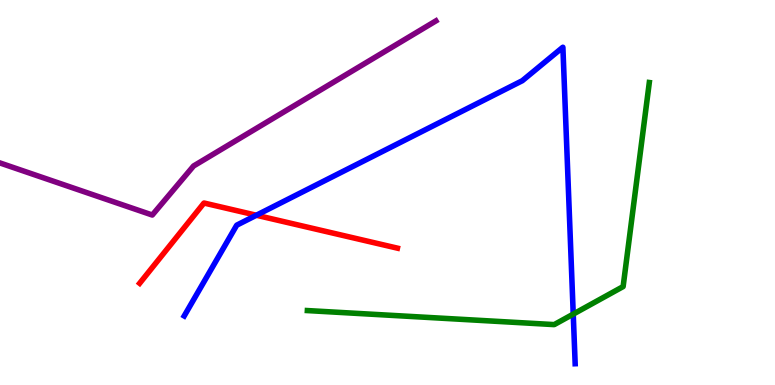[{'lines': ['blue', 'red'], 'intersections': [{'x': 3.31, 'y': 4.41}]}, {'lines': ['green', 'red'], 'intersections': []}, {'lines': ['purple', 'red'], 'intersections': []}, {'lines': ['blue', 'green'], 'intersections': [{'x': 7.4, 'y': 1.84}]}, {'lines': ['blue', 'purple'], 'intersections': []}, {'lines': ['green', 'purple'], 'intersections': []}]